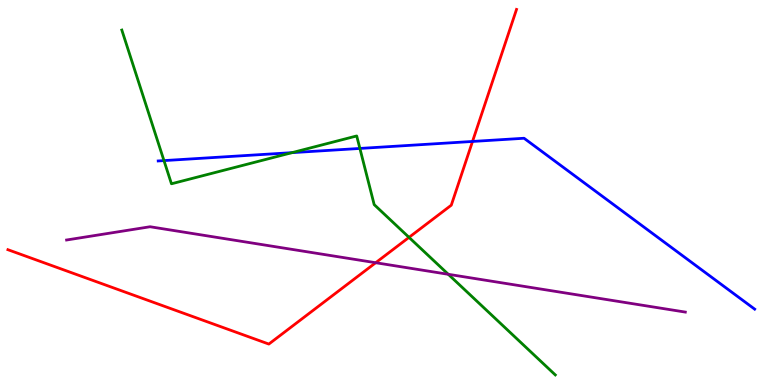[{'lines': ['blue', 'red'], 'intersections': [{'x': 6.1, 'y': 6.33}]}, {'lines': ['green', 'red'], 'intersections': [{'x': 5.28, 'y': 3.83}]}, {'lines': ['purple', 'red'], 'intersections': [{'x': 4.85, 'y': 3.18}]}, {'lines': ['blue', 'green'], 'intersections': [{'x': 2.12, 'y': 5.83}, {'x': 3.77, 'y': 6.04}, {'x': 4.64, 'y': 6.14}]}, {'lines': ['blue', 'purple'], 'intersections': []}, {'lines': ['green', 'purple'], 'intersections': [{'x': 5.78, 'y': 2.88}]}]